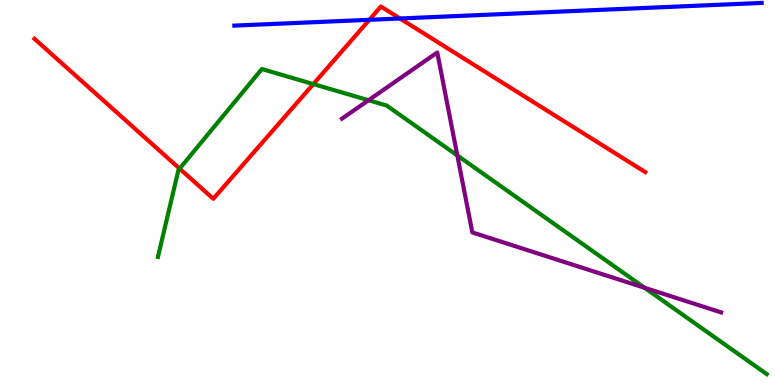[{'lines': ['blue', 'red'], 'intersections': [{'x': 4.77, 'y': 9.49}, {'x': 5.16, 'y': 9.52}]}, {'lines': ['green', 'red'], 'intersections': [{'x': 2.32, 'y': 5.62}, {'x': 4.04, 'y': 7.82}]}, {'lines': ['purple', 'red'], 'intersections': []}, {'lines': ['blue', 'green'], 'intersections': []}, {'lines': ['blue', 'purple'], 'intersections': []}, {'lines': ['green', 'purple'], 'intersections': [{'x': 4.76, 'y': 7.4}, {'x': 5.9, 'y': 5.96}, {'x': 8.32, 'y': 2.52}]}]